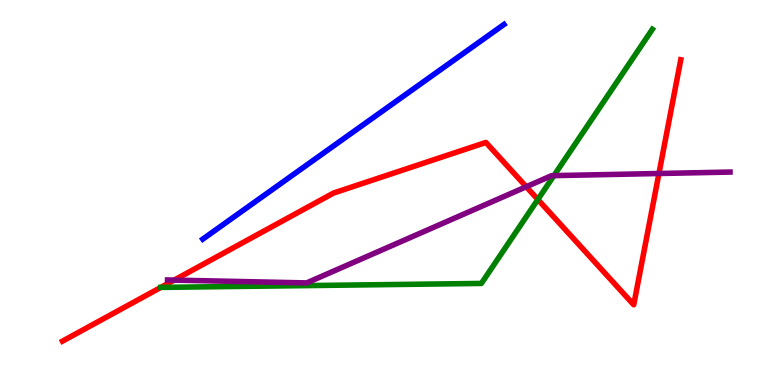[{'lines': ['blue', 'red'], 'intersections': []}, {'lines': ['green', 'red'], 'intersections': [{'x': 2.08, 'y': 2.53}, {'x': 6.94, 'y': 4.82}]}, {'lines': ['purple', 'red'], 'intersections': [{'x': 2.25, 'y': 2.72}, {'x': 6.79, 'y': 5.15}, {'x': 8.5, 'y': 5.49}]}, {'lines': ['blue', 'green'], 'intersections': []}, {'lines': ['blue', 'purple'], 'intersections': []}, {'lines': ['green', 'purple'], 'intersections': [{'x': 7.15, 'y': 5.44}]}]